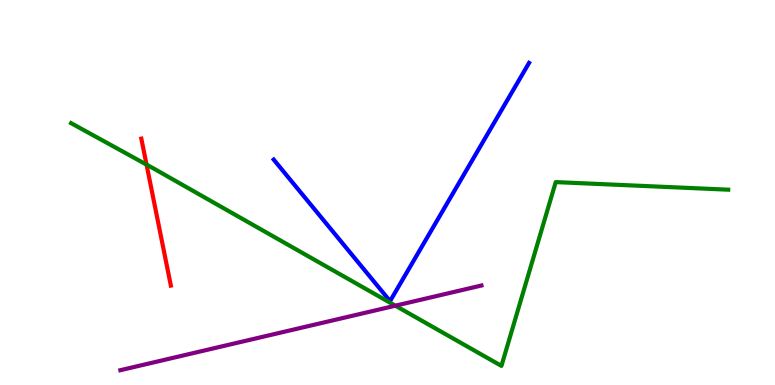[{'lines': ['blue', 'red'], 'intersections': []}, {'lines': ['green', 'red'], 'intersections': [{'x': 1.89, 'y': 5.72}]}, {'lines': ['purple', 'red'], 'intersections': []}, {'lines': ['blue', 'green'], 'intersections': []}, {'lines': ['blue', 'purple'], 'intersections': []}, {'lines': ['green', 'purple'], 'intersections': [{'x': 5.1, 'y': 2.06}]}]